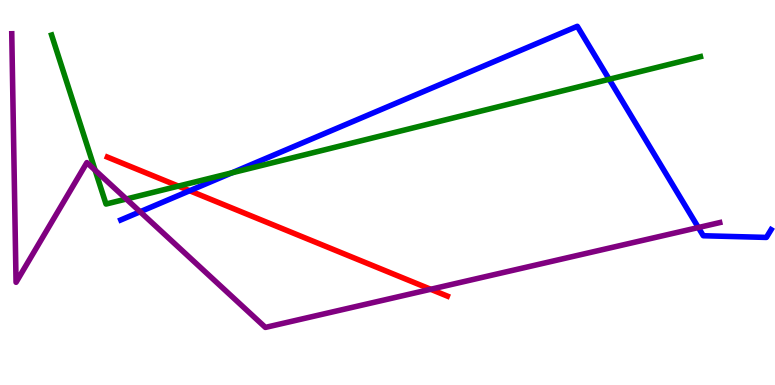[{'lines': ['blue', 'red'], 'intersections': [{'x': 2.45, 'y': 5.05}]}, {'lines': ['green', 'red'], 'intersections': [{'x': 2.3, 'y': 5.17}]}, {'lines': ['purple', 'red'], 'intersections': [{'x': 5.56, 'y': 2.49}]}, {'lines': ['blue', 'green'], 'intersections': [{'x': 2.99, 'y': 5.51}, {'x': 7.86, 'y': 7.94}]}, {'lines': ['blue', 'purple'], 'intersections': [{'x': 1.81, 'y': 4.5}, {'x': 9.01, 'y': 4.09}]}, {'lines': ['green', 'purple'], 'intersections': [{'x': 1.23, 'y': 5.58}, {'x': 1.63, 'y': 4.83}]}]